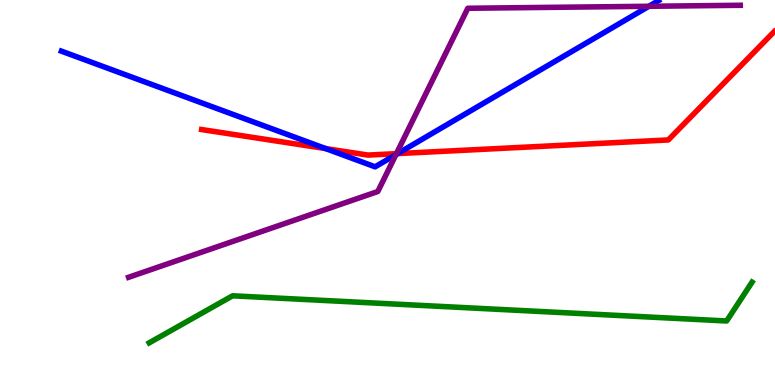[{'lines': ['blue', 'red'], 'intersections': [{'x': 4.2, 'y': 6.14}, {'x': 5.13, 'y': 6.01}]}, {'lines': ['green', 'red'], 'intersections': []}, {'lines': ['purple', 'red'], 'intersections': [{'x': 5.11, 'y': 6.01}]}, {'lines': ['blue', 'green'], 'intersections': []}, {'lines': ['blue', 'purple'], 'intersections': [{'x': 5.11, 'y': 5.98}, {'x': 8.37, 'y': 9.84}]}, {'lines': ['green', 'purple'], 'intersections': []}]